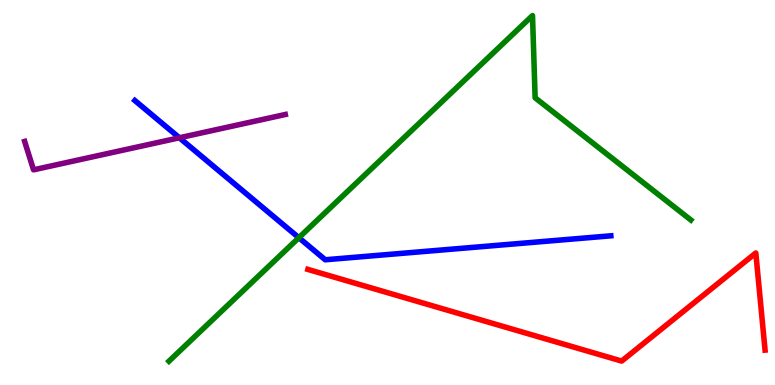[{'lines': ['blue', 'red'], 'intersections': []}, {'lines': ['green', 'red'], 'intersections': []}, {'lines': ['purple', 'red'], 'intersections': []}, {'lines': ['blue', 'green'], 'intersections': [{'x': 3.86, 'y': 3.83}]}, {'lines': ['blue', 'purple'], 'intersections': [{'x': 2.31, 'y': 6.42}]}, {'lines': ['green', 'purple'], 'intersections': []}]